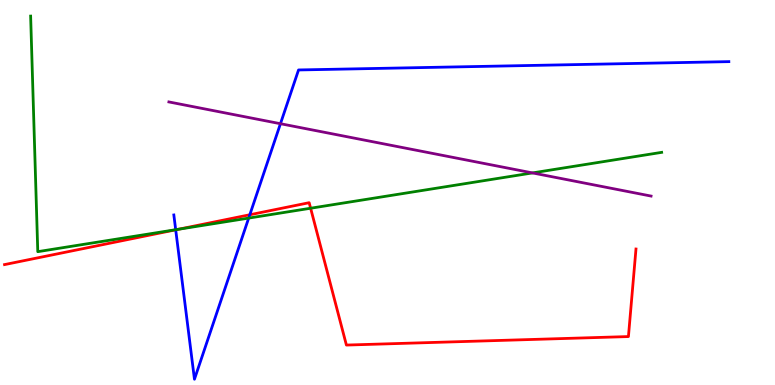[{'lines': ['blue', 'red'], 'intersections': [{'x': 2.27, 'y': 4.03}, {'x': 3.22, 'y': 4.42}]}, {'lines': ['green', 'red'], 'intersections': [{'x': 2.3, 'y': 4.04}, {'x': 4.01, 'y': 4.59}]}, {'lines': ['purple', 'red'], 'intersections': []}, {'lines': ['blue', 'green'], 'intersections': [{'x': 2.27, 'y': 4.03}, {'x': 3.21, 'y': 4.34}]}, {'lines': ['blue', 'purple'], 'intersections': [{'x': 3.62, 'y': 6.79}]}, {'lines': ['green', 'purple'], 'intersections': [{'x': 6.87, 'y': 5.51}]}]